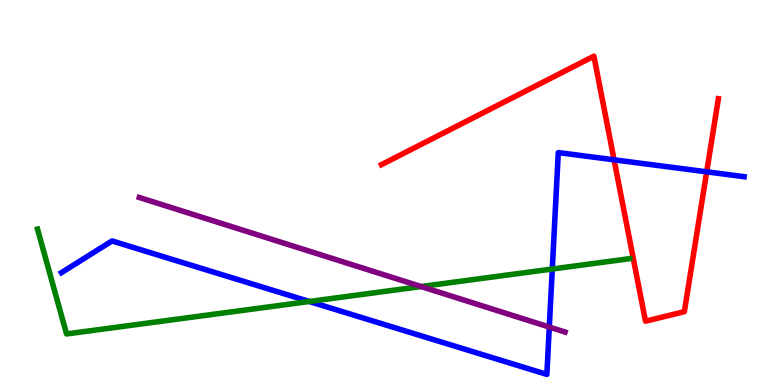[{'lines': ['blue', 'red'], 'intersections': [{'x': 7.92, 'y': 5.85}, {'x': 9.12, 'y': 5.54}]}, {'lines': ['green', 'red'], 'intersections': []}, {'lines': ['purple', 'red'], 'intersections': []}, {'lines': ['blue', 'green'], 'intersections': [{'x': 3.99, 'y': 2.17}, {'x': 7.13, 'y': 3.01}]}, {'lines': ['blue', 'purple'], 'intersections': [{'x': 7.09, 'y': 1.51}]}, {'lines': ['green', 'purple'], 'intersections': [{'x': 5.43, 'y': 2.56}]}]